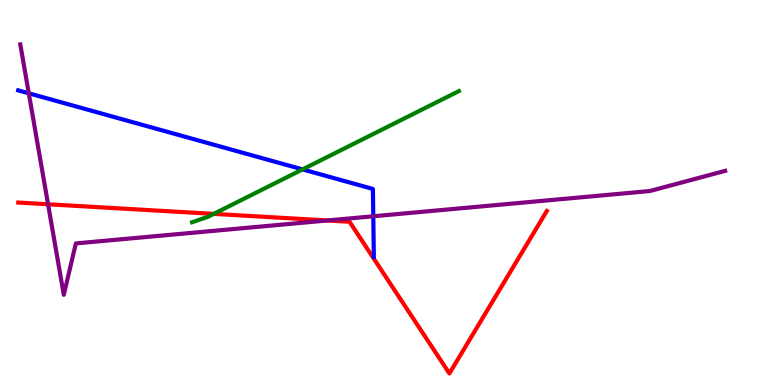[{'lines': ['blue', 'red'], 'intersections': []}, {'lines': ['green', 'red'], 'intersections': [{'x': 2.76, 'y': 4.44}]}, {'lines': ['purple', 'red'], 'intersections': [{'x': 0.62, 'y': 4.69}, {'x': 4.22, 'y': 4.27}]}, {'lines': ['blue', 'green'], 'intersections': [{'x': 3.9, 'y': 5.6}]}, {'lines': ['blue', 'purple'], 'intersections': [{'x': 0.371, 'y': 7.58}, {'x': 4.82, 'y': 4.38}]}, {'lines': ['green', 'purple'], 'intersections': []}]